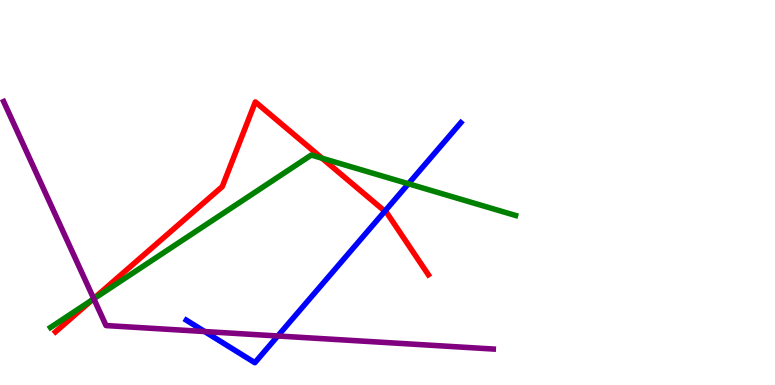[{'lines': ['blue', 'red'], 'intersections': [{'x': 4.97, 'y': 4.51}]}, {'lines': ['green', 'red'], 'intersections': [{'x': 1.19, 'y': 2.21}, {'x': 4.16, 'y': 5.89}]}, {'lines': ['purple', 'red'], 'intersections': [{'x': 1.21, 'y': 2.24}]}, {'lines': ['blue', 'green'], 'intersections': [{'x': 5.27, 'y': 5.23}]}, {'lines': ['blue', 'purple'], 'intersections': [{'x': 2.64, 'y': 1.39}, {'x': 3.58, 'y': 1.27}]}, {'lines': ['green', 'purple'], 'intersections': [{'x': 1.21, 'y': 2.24}]}]